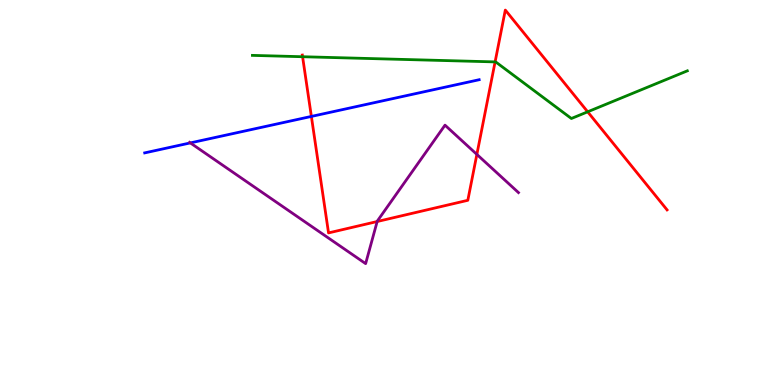[{'lines': ['blue', 'red'], 'intersections': [{'x': 4.02, 'y': 6.98}]}, {'lines': ['green', 'red'], 'intersections': [{'x': 3.9, 'y': 8.53}, {'x': 6.39, 'y': 8.39}, {'x': 7.58, 'y': 7.1}]}, {'lines': ['purple', 'red'], 'intersections': [{'x': 4.87, 'y': 4.25}, {'x': 6.15, 'y': 5.99}]}, {'lines': ['blue', 'green'], 'intersections': []}, {'lines': ['blue', 'purple'], 'intersections': [{'x': 2.46, 'y': 6.29}]}, {'lines': ['green', 'purple'], 'intersections': []}]